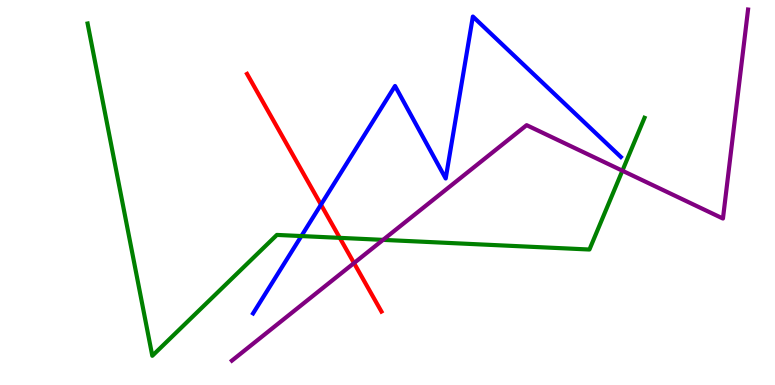[{'lines': ['blue', 'red'], 'intersections': [{'x': 4.14, 'y': 4.68}]}, {'lines': ['green', 'red'], 'intersections': [{'x': 4.38, 'y': 3.82}]}, {'lines': ['purple', 'red'], 'intersections': [{'x': 4.57, 'y': 3.17}]}, {'lines': ['blue', 'green'], 'intersections': [{'x': 3.89, 'y': 3.87}]}, {'lines': ['blue', 'purple'], 'intersections': []}, {'lines': ['green', 'purple'], 'intersections': [{'x': 4.94, 'y': 3.77}, {'x': 8.03, 'y': 5.57}]}]